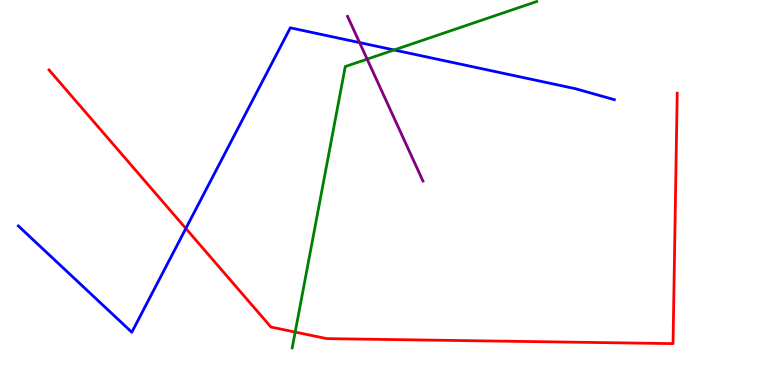[{'lines': ['blue', 'red'], 'intersections': [{'x': 2.4, 'y': 4.07}]}, {'lines': ['green', 'red'], 'intersections': [{'x': 3.81, 'y': 1.37}]}, {'lines': ['purple', 'red'], 'intersections': []}, {'lines': ['blue', 'green'], 'intersections': [{'x': 5.09, 'y': 8.7}]}, {'lines': ['blue', 'purple'], 'intersections': [{'x': 4.64, 'y': 8.89}]}, {'lines': ['green', 'purple'], 'intersections': [{'x': 4.74, 'y': 8.46}]}]